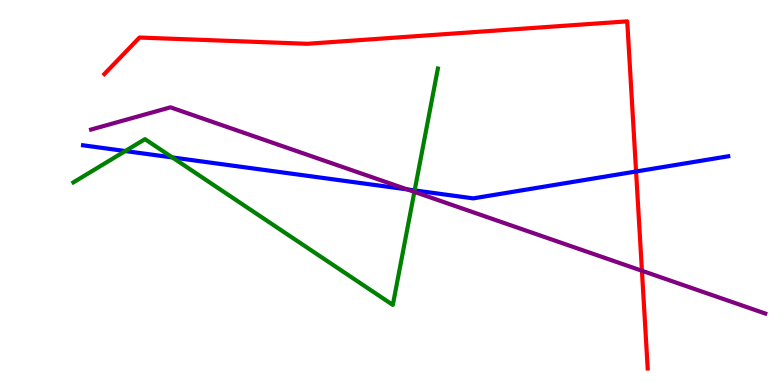[{'lines': ['blue', 'red'], 'intersections': [{'x': 8.21, 'y': 5.55}]}, {'lines': ['green', 'red'], 'intersections': []}, {'lines': ['purple', 'red'], 'intersections': [{'x': 8.28, 'y': 2.97}]}, {'lines': ['blue', 'green'], 'intersections': [{'x': 1.62, 'y': 6.08}, {'x': 2.22, 'y': 5.91}, {'x': 5.35, 'y': 5.05}]}, {'lines': ['blue', 'purple'], 'intersections': [{'x': 5.25, 'y': 5.08}]}, {'lines': ['green', 'purple'], 'intersections': [{'x': 5.35, 'y': 5.02}]}]